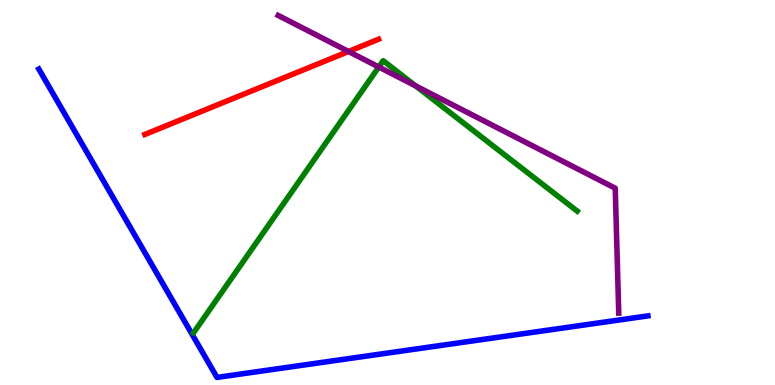[{'lines': ['blue', 'red'], 'intersections': []}, {'lines': ['green', 'red'], 'intersections': []}, {'lines': ['purple', 'red'], 'intersections': [{'x': 4.5, 'y': 8.66}]}, {'lines': ['blue', 'green'], 'intersections': []}, {'lines': ['blue', 'purple'], 'intersections': []}, {'lines': ['green', 'purple'], 'intersections': [{'x': 4.89, 'y': 8.26}, {'x': 5.36, 'y': 7.77}]}]